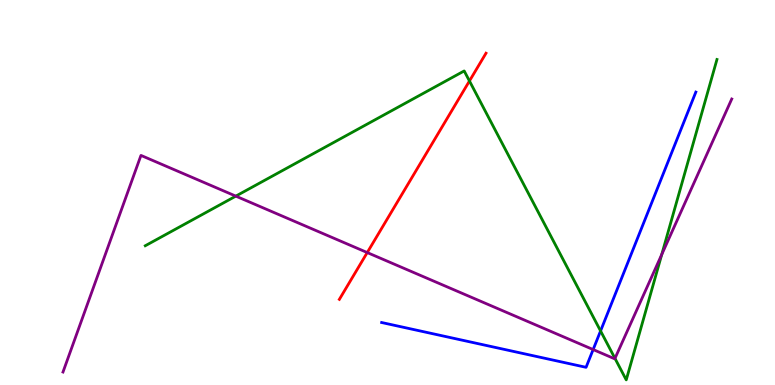[{'lines': ['blue', 'red'], 'intersections': []}, {'lines': ['green', 'red'], 'intersections': [{'x': 6.06, 'y': 7.9}]}, {'lines': ['purple', 'red'], 'intersections': [{'x': 4.74, 'y': 3.44}]}, {'lines': ['blue', 'green'], 'intersections': [{'x': 7.75, 'y': 1.4}]}, {'lines': ['blue', 'purple'], 'intersections': [{'x': 7.65, 'y': 0.921}]}, {'lines': ['green', 'purple'], 'intersections': [{'x': 3.04, 'y': 4.91}, {'x': 7.94, 'y': 0.691}, {'x': 8.54, 'y': 3.39}]}]